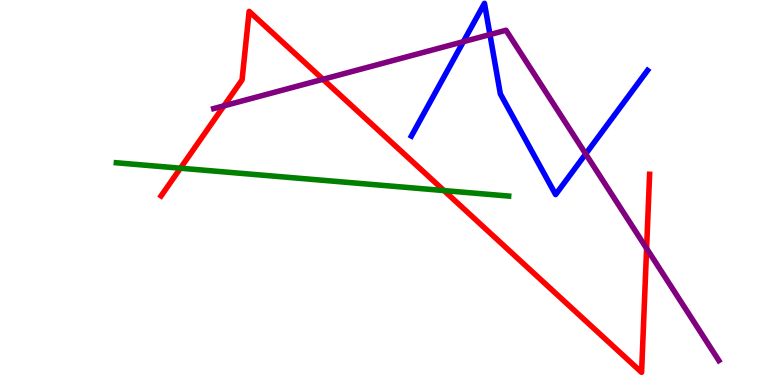[{'lines': ['blue', 'red'], 'intersections': []}, {'lines': ['green', 'red'], 'intersections': [{'x': 2.33, 'y': 5.63}, {'x': 5.73, 'y': 5.05}]}, {'lines': ['purple', 'red'], 'intersections': [{'x': 2.89, 'y': 7.25}, {'x': 4.17, 'y': 7.94}, {'x': 8.34, 'y': 3.55}]}, {'lines': ['blue', 'green'], 'intersections': []}, {'lines': ['blue', 'purple'], 'intersections': [{'x': 5.98, 'y': 8.92}, {'x': 6.32, 'y': 9.1}, {'x': 7.56, 'y': 6.0}]}, {'lines': ['green', 'purple'], 'intersections': []}]